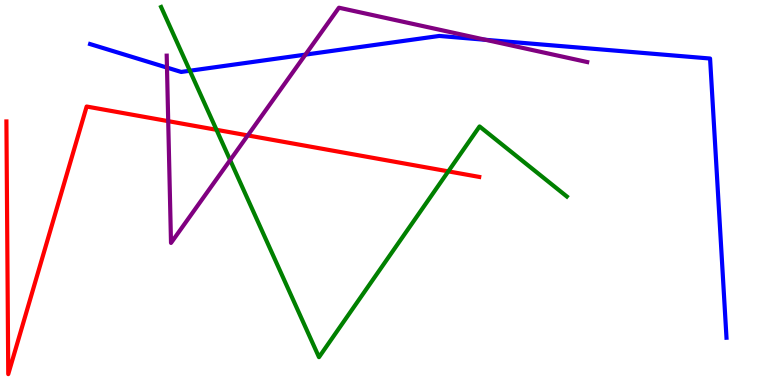[{'lines': ['blue', 'red'], 'intersections': []}, {'lines': ['green', 'red'], 'intersections': [{'x': 2.79, 'y': 6.63}, {'x': 5.78, 'y': 5.55}]}, {'lines': ['purple', 'red'], 'intersections': [{'x': 2.17, 'y': 6.85}, {'x': 3.2, 'y': 6.48}]}, {'lines': ['blue', 'green'], 'intersections': [{'x': 2.45, 'y': 8.16}]}, {'lines': ['blue', 'purple'], 'intersections': [{'x': 2.15, 'y': 8.24}, {'x': 3.94, 'y': 8.58}, {'x': 6.27, 'y': 8.97}]}, {'lines': ['green', 'purple'], 'intersections': [{'x': 2.97, 'y': 5.84}]}]